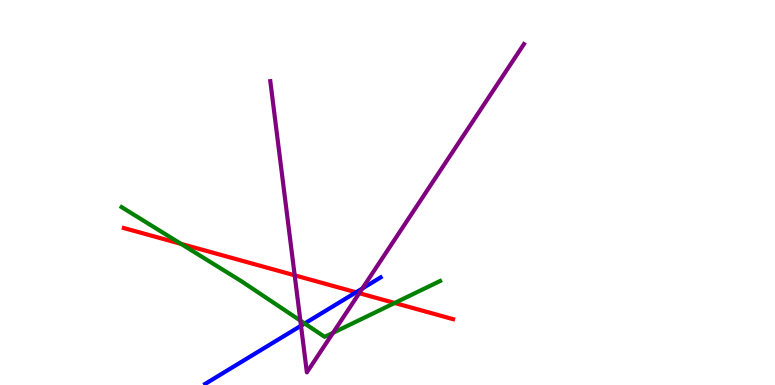[{'lines': ['blue', 'red'], 'intersections': [{'x': 4.59, 'y': 2.41}]}, {'lines': ['green', 'red'], 'intersections': [{'x': 2.34, 'y': 3.67}, {'x': 5.09, 'y': 2.13}]}, {'lines': ['purple', 'red'], 'intersections': [{'x': 3.8, 'y': 2.85}, {'x': 4.64, 'y': 2.38}]}, {'lines': ['blue', 'green'], 'intersections': [{'x': 3.93, 'y': 1.6}]}, {'lines': ['blue', 'purple'], 'intersections': [{'x': 3.88, 'y': 1.54}, {'x': 4.68, 'y': 2.51}]}, {'lines': ['green', 'purple'], 'intersections': [{'x': 3.88, 'y': 1.67}, {'x': 4.3, 'y': 1.36}]}]